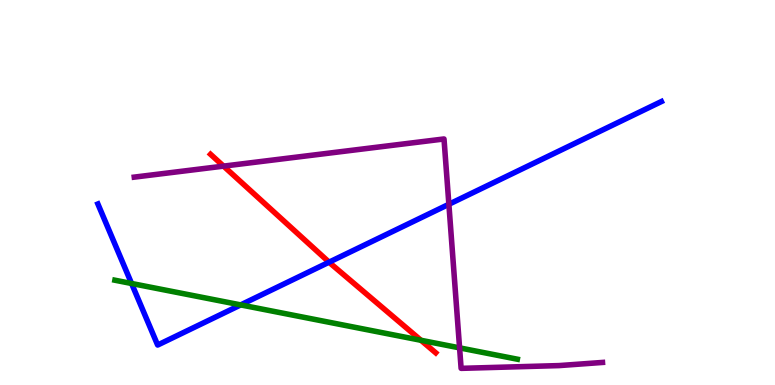[{'lines': ['blue', 'red'], 'intersections': [{'x': 4.25, 'y': 3.19}]}, {'lines': ['green', 'red'], 'intersections': [{'x': 5.43, 'y': 1.16}]}, {'lines': ['purple', 'red'], 'intersections': [{'x': 2.88, 'y': 5.69}]}, {'lines': ['blue', 'green'], 'intersections': [{'x': 1.7, 'y': 2.64}, {'x': 3.11, 'y': 2.08}]}, {'lines': ['blue', 'purple'], 'intersections': [{'x': 5.79, 'y': 4.69}]}, {'lines': ['green', 'purple'], 'intersections': [{'x': 5.93, 'y': 0.964}]}]